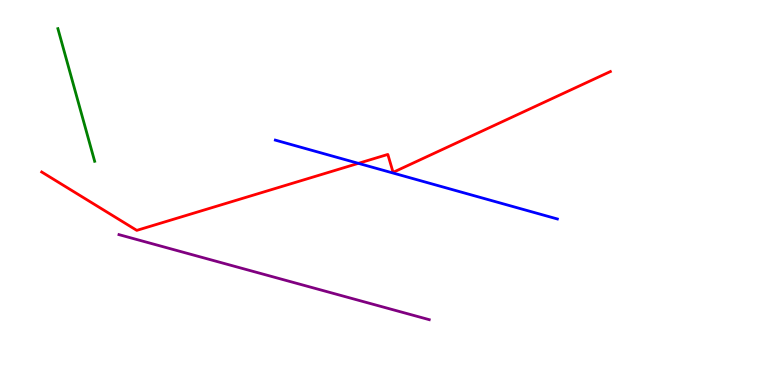[{'lines': ['blue', 'red'], 'intersections': [{'x': 4.62, 'y': 5.76}]}, {'lines': ['green', 'red'], 'intersections': []}, {'lines': ['purple', 'red'], 'intersections': []}, {'lines': ['blue', 'green'], 'intersections': []}, {'lines': ['blue', 'purple'], 'intersections': []}, {'lines': ['green', 'purple'], 'intersections': []}]